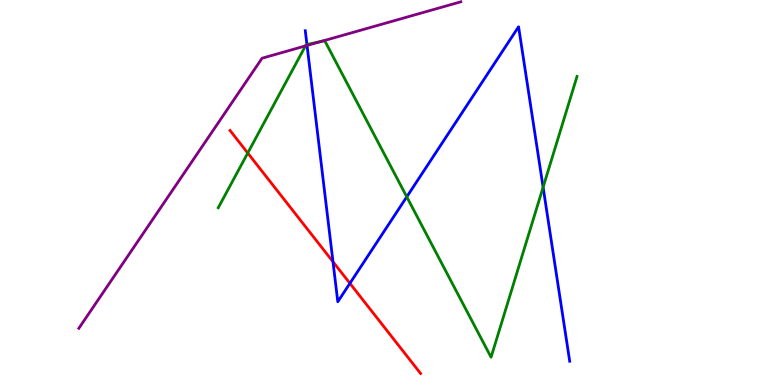[{'lines': ['blue', 'red'], 'intersections': [{'x': 4.3, 'y': 3.2}, {'x': 4.51, 'y': 2.64}]}, {'lines': ['green', 'red'], 'intersections': [{'x': 3.2, 'y': 6.03}]}, {'lines': ['purple', 'red'], 'intersections': []}, {'lines': ['blue', 'green'], 'intersections': [{'x': 3.96, 'y': 8.84}, {'x': 5.25, 'y': 4.89}, {'x': 7.01, 'y': 5.14}]}, {'lines': ['blue', 'purple'], 'intersections': [{'x': 3.96, 'y': 8.82}]}, {'lines': ['green', 'purple'], 'intersections': [{'x': 3.94, 'y': 8.81}, {'x': 4.15, 'y': 8.93}]}]